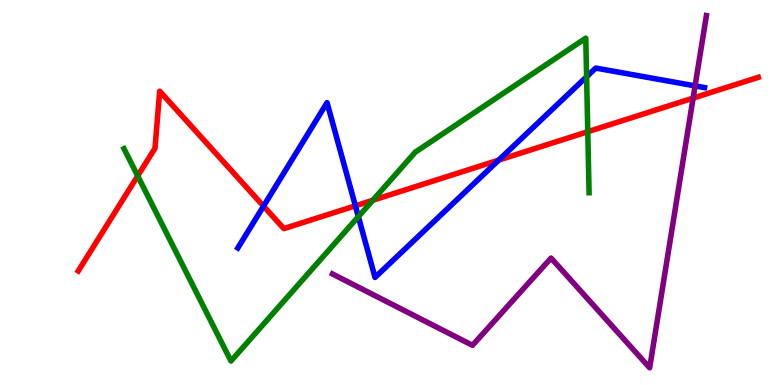[{'lines': ['blue', 'red'], 'intersections': [{'x': 3.4, 'y': 4.65}, {'x': 4.59, 'y': 4.65}, {'x': 6.44, 'y': 5.84}]}, {'lines': ['green', 'red'], 'intersections': [{'x': 1.78, 'y': 5.43}, {'x': 4.81, 'y': 4.8}, {'x': 7.58, 'y': 6.58}]}, {'lines': ['purple', 'red'], 'intersections': [{'x': 8.94, 'y': 7.45}]}, {'lines': ['blue', 'green'], 'intersections': [{'x': 4.62, 'y': 4.37}, {'x': 7.57, 'y': 8.01}]}, {'lines': ['blue', 'purple'], 'intersections': [{'x': 8.97, 'y': 7.77}]}, {'lines': ['green', 'purple'], 'intersections': []}]